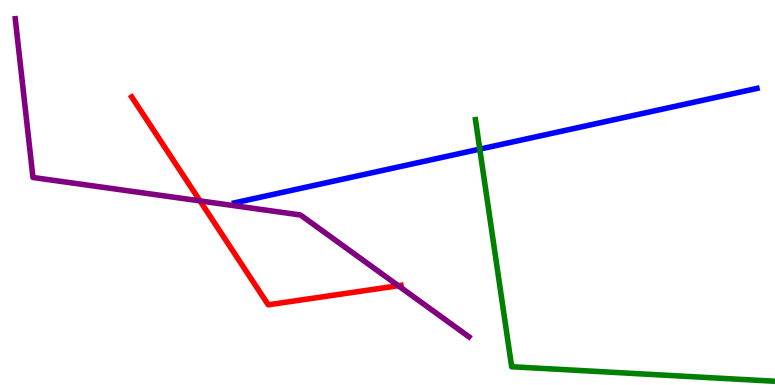[{'lines': ['blue', 'red'], 'intersections': []}, {'lines': ['green', 'red'], 'intersections': []}, {'lines': ['purple', 'red'], 'intersections': [{'x': 2.58, 'y': 4.78}, {'x': 5.14, 'y': 2.58}]}, {'lines': ['blue', 'green'], 'intersections': [{'x': 6.19, 'y': 6.13}]}, {'lines': ['blue', 'purple'], 'intersections': []}, {'lines': ['green', 'purple'], 'intersections': []}]